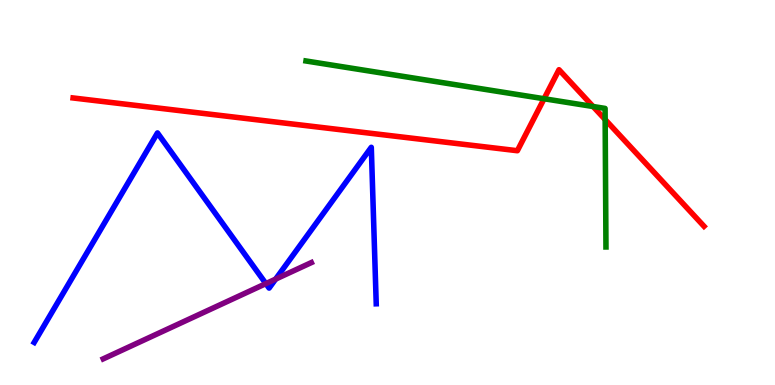[{'lines': ['blue', 'red'], 'intersections': []}, {'lines': ['green', 'red'], 'intersections': [{'x': 7.02, 'y': 7.44}, {'x': 7.65, 'y': 7.23}, {'x': 7.81, 'y': 6.89}]}, {'lines': ['purple', 'red'], 'intersections': []}, {'lines': ['blue', 'green'], 'intersections': []}, {'lines': ['blue', 'purple'], 'intersections': [{'x': 3.43, 'y': 2.63}, {'x': 3.56, 'y': 2.75}]}, {'lines': ['green', 'purple'], 'intersections': []}]